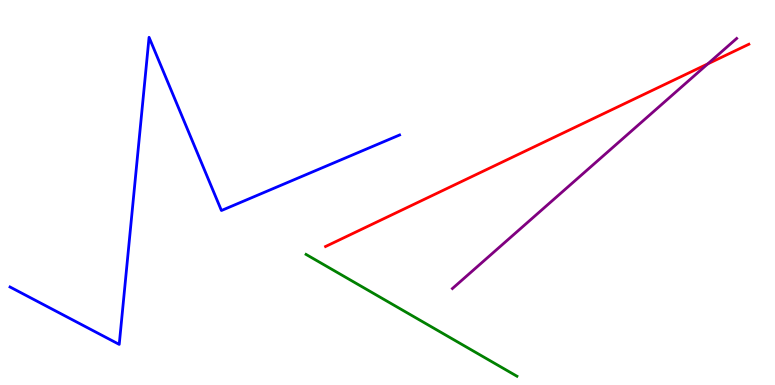[{'lines': ['blue', 'red'], 'intersections': []}, {'lines': ['green', 'red'], 'intersections': []}, {'lines': ['purple', 'red'], 'intersections': [{'x': 9.13, 'y': 8.34}]}, {'lines': ['blue', 'green'], 'intersections': []}, {'lines': ['blue', 'purple'], 'intersections': []}, {'lines': ['green', 'purple'], 'intersections': []}]